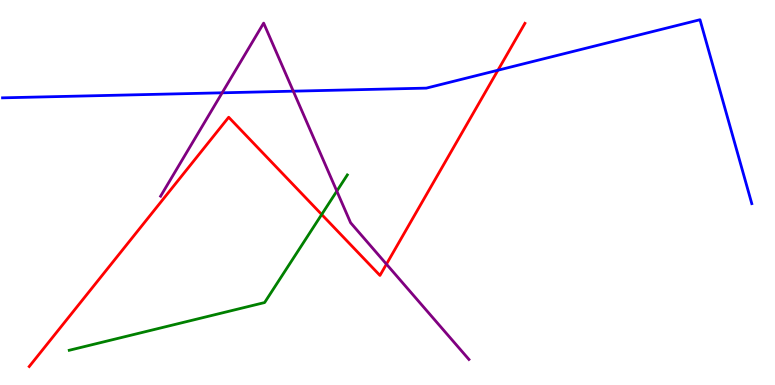[{'lines': ['blue', 'red'], 'intersections': [{'x': 6.43, 'y': 8.18}]}, {'lines': ['green', 'red'], 'intersections': [{'x': 4.15, 'y': 4.43}]}, {'lines': ['purple', 'red'], 'intersections': [{'x': 4.99, 'y': 3.14}]}, {'lines': ['blue', 'green'], 'intersections': []}, {'lines': ['blue', 'purple'], 'intersections': [{'x': 2.87, 'y': 7.59}, {'x': 3.78, 'y': 7.63}]}, {'lines': ['green', 'purple'], 'intersections': [{'x': 4.35, 'y': 5.04}]}]